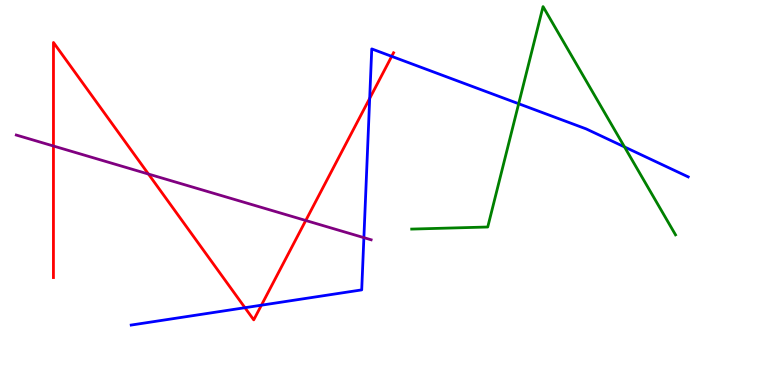[{'lines': ['blue', 'red'], 'intersections': [{'x': 3.16, 'y': 2.01}, {'x': 3.37, 'y': 2.07}, {'x': 4.77, 'y': 7.44}, {'x': 5.05, 'y': 8.54}]}, {'lines': ['green', 'red'], 'intersections': []}, {'lines': ['purple', 'red'], 'intersections': [{'x': 0.69, 'y': 6.21}, {'x': 1.92, 'y': 5.48}, {'x': 3.95, 'y': 4.27}]}, {'lines': ['blue', 'green'], 'intersections': [{'x': 6.69, 'y': 7.31}, {'x': 8.06, 'y': 6.18}]}, {'lines': ['blue', 'purple'], 'intersections': [{'x': 4.7, 'y': 3.83}]}, {'lines': ['green', 'purple'], 'intersections': []}]